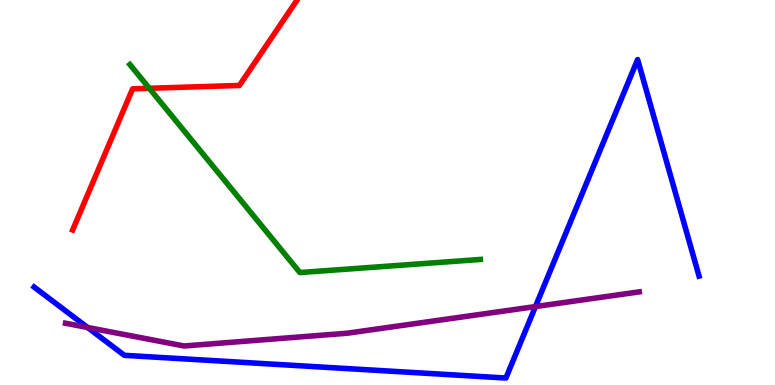[{'lines': ['blue', 'red'], 'intersections': []}, {'lines': ['green', 'red'], 'intersections': [{'x': 1.93, 'y': 7.71}]}, {'lines': ['purple', 'red'], 'intersections': []}, {'lines': ['blue', 'green'], 'intersections': []}, {'lines': ['blue', 'purple'], 'intersections': [{'x': 1.13, 'y': 1.49}, {'x': 6.91, 'y': 2.04}]}, {'lines': ['green', 'purple'], 'intersections': []}]